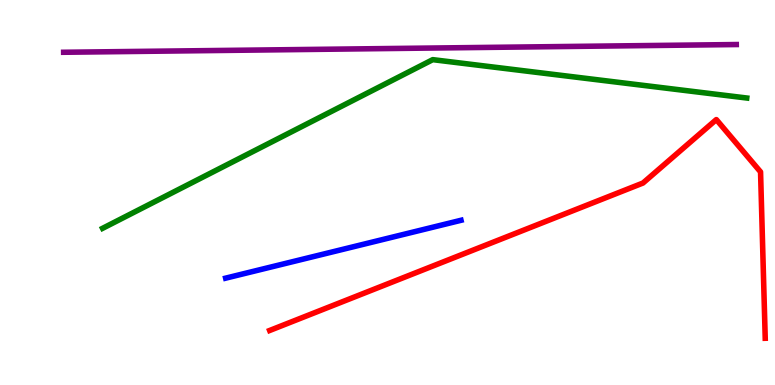[{'lines': ['blue', 'red'], 'intersections': []}, {'lines': ['green', 'red'], 'intersections': []}, {'lines': ['purple', 'red'], 'intersections': []}, {'lines': ['blue', 'green'], 'intersections': []}, {'lines': ['blue', 'purple'], 'intersections': []}, {'lines': ['green', 'purple'], 'intersections': []}]